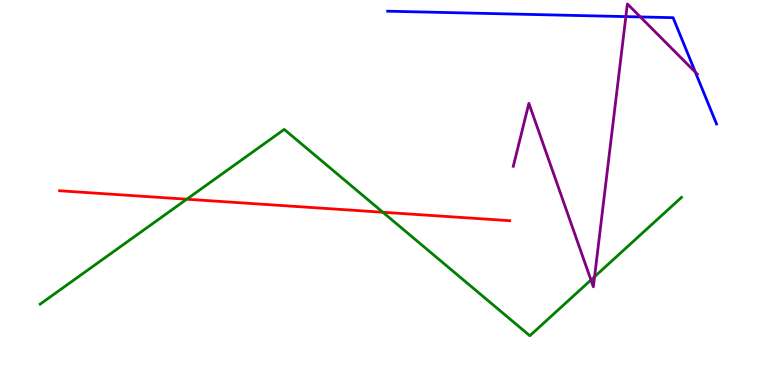[{'lines': ['blue', 'red'], 'intersections': []}, {'lines': ['green', 'red'], 'intersections': [{'x': 2.41, 'y': 4.83}, {'x': 4.94, 'y': 4.49}]}, {'lines': ['purple', 'red'], 'intersections': []}, {'lines': ['blue', 'green'], 'intersections': []}, {'lines': ['blue', 'purple'], 'intersections': [{'x': 8.08, 'y': 9.57}, {'x': 8.26, 'y': 9.56}, {'x': 8.97, 'y': 8.12}]}, {'lines': ['green', 'purple'], 'intersections': [{'x': 7.63, 'y': 2.73}, {'x': 7.67, 'y': 2.81}]}]